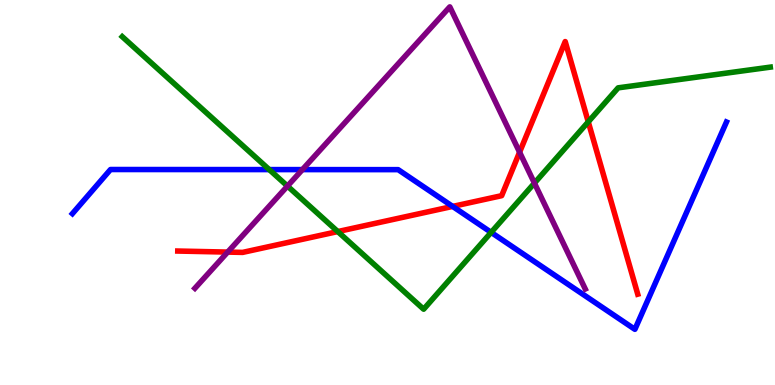[{'lines': ['blue', 'red'], 'intersections': [{'x': 5.84, 'y': 4.64}]}, {'lines': ['green', 'red'], 'intersections': [{'x': 4.36, 'y': 3.99}, {'x': 7.59, 'y': 6.84}]}, {'lines': ['purple', 'red'], 'intersections': [{'x': 2.94, 'y': 3.45}, {'x': 6.7, 'y': 6.05}]}, {'lines': ['blue', 'green'], 'intersections': [{'x': 3.47, 'y': 5.6}, {'x': 6.34, 'y': 3.96}]}, {'lines': ['blue', 'purple'], 'intersections': [{'x': 3.9, 'y': 5.59}]}, {'lines': ['green', 'purple'], 'intersections': [{'x': 3.71, 'y': 5.17}, {'x': 6.9, 'y': 5.24}]}]